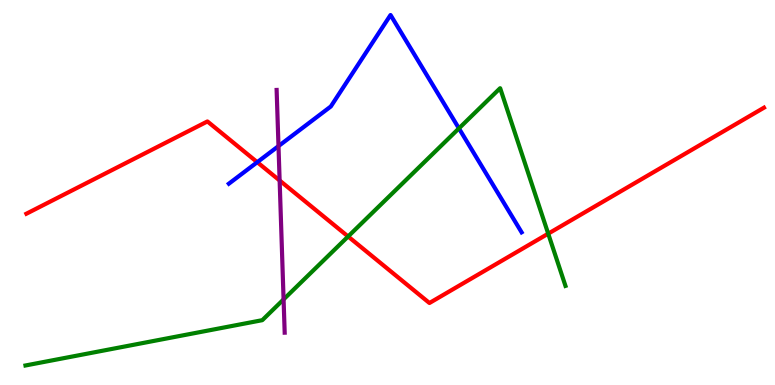[{'lines': ['blue', 'red'], 'intersections': [{'x': 3.32, 'y': 5.79}]}, {'lines': ['green', 'red'], 'intersections': [{'x': 4.49, 'y': 3.86}, {'x': 7.07, 'y': 3.93}]}, {'lines': ['purple', 'red'], 'intersections': [{'x': 3.61, 'y': 5.31}]}, {'lines': ['blue', 'green'], 'intersections': [{'x': 5.92, 'y': 6.67}]}, {'lines': ['blue', 'purple'], 'intersections': [{'x': 3.59, 'y': 6.21}]}, {'lines': ['green', 'purple'], 'intersections': [{'x': 3.66, 'y': 2.22}]}]